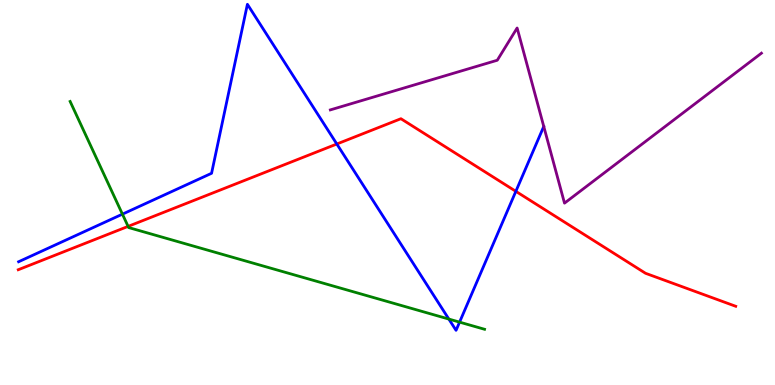[{'lines': ['blue', 'red'], 'intersections': [{'x': 4.35, 'y': 6.26}, {'x': 6.66, 'y': 5.03}]}, {'lines': ['green', 'red'], 'intersections': [{'x': 1.65, 'y': 4.12}]}, {'lines': ['purple', 'red'], 'intersections': []}, {'lines': ['blue', 'green'], 'intersections': [{'x': 1.58, 'y': 4.44}, {'x': 5.79, 'y': 1.71}, {'x': 5.93, 'y': 1.63}]}, {'lines': ['blue', 'purple'], 'intersections': []}, {'lines': ['green', 'purple'], 'intersections': []}]